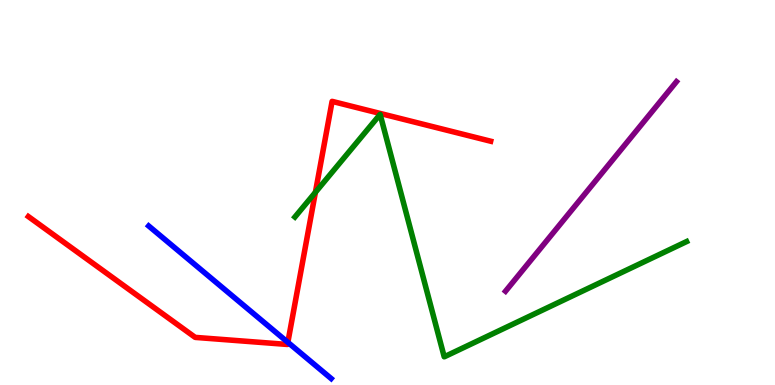[{'lines': ['blue', 'red'], 'intersections': [{'x': 3.71, 'y': 1.11}]}, {'lines': ['green', 'red'], 'intersections': [{'x': 4.07, 'y': 5.0}]}, {'lines': ['purple', 'red'], 'intersections': []}, {'lines': ['blue', 'green'], 'intersections': []}, {'lines': ['blue', 'purple'], 'intersections': []}, {'lines': ['green', 'purple'], 'intersections': []}]